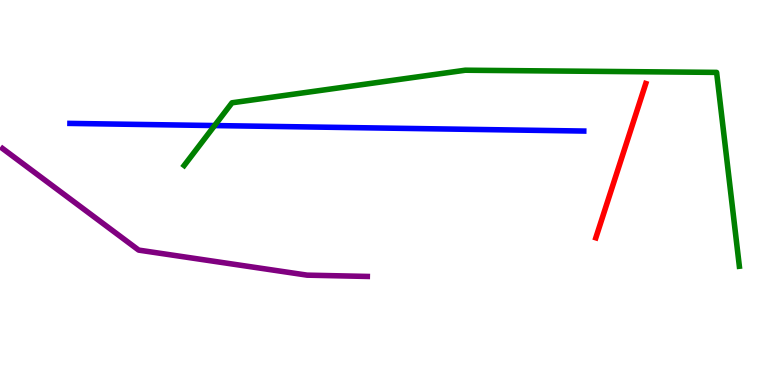[{'lines': ['blue', 'red'], 'intersections': []}, {'lines': ['green', 'red'], 'intersections': []}, {'lines': ['purple', 'red'], 'intersections': []}, {'lines': ['blue', 'green'], 'intersections': [{'x': 2.77, 'y': 6.74}]}, {'lines': ['blue', 'purple'], 'intersections': []}, {'lines': ['green', 'purple'], 'intersections': []}]